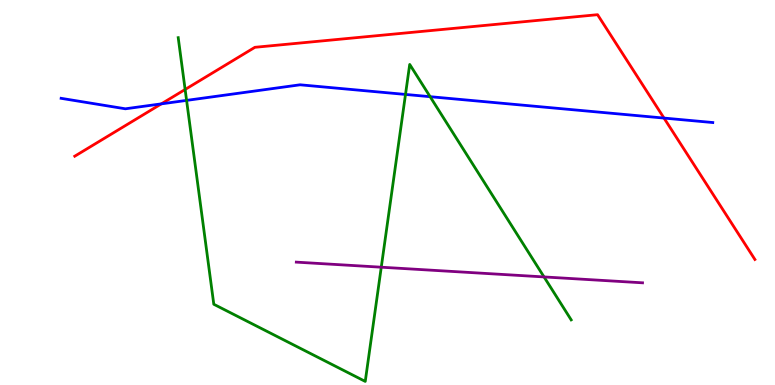[{'lines': ['blue', 'red'], 'intersections': [{'x': 2.08, 'y': 7.3}, {'x': 8.57, 'y': 6.93}]}, {'lines': ['green', 'red'], 'intersections': [{'x': 2.39, 'y': 7.68}]}, {'lines': ['purple', 'red'], 'intersections': []}, {'lines': ['blue', 'green'], 'intersections': [{'x': 2.41, 'y': 7.39}, {'x': 5.23, 'y': 7.55}, {'x': 5.55, 'y': 7.49}]}, {'lines': ['blue', 'purple'], 'intersections': []}, {'lines': ['green', 'purple'], 'intersections': [{'x': 4.92, 'y': 3.06}, {'x': 7.02, 'y': 2.81}]}]